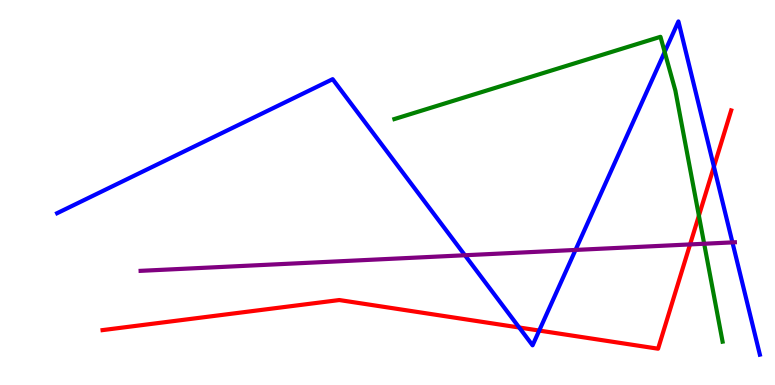[{'lines': ['blue', 'red'], 'intersections': [{'x': 6.7, 'y': 1.49}, {'x': 6.96, 'y': 1.41}, {'x': 9.21, 'y': 5.67}]}, {'lines': ['green', 'red'], 'intersections': [{'x': 9.02, 'y': 4.4}]}, {'lines': ['purple', 'red'], 'intersections': [{'x': 8.9, 'y': 3.65}]}, {'lines': ['blue', 'green'], 'intersections': [{'x': 8.58, 'y': 8.65}]}, {'lines': ['blue', 'purple'], 'intersections': [{'x': 6.0, 'y': 3.37}, {'x': 7.43, 'y': 3.51}, {'x': 9.45, 'y': 3.7}]}, {'lines': ['green', 'purple'], 'intersections': [{'x': 9.09, 'y': 3.67}]}]